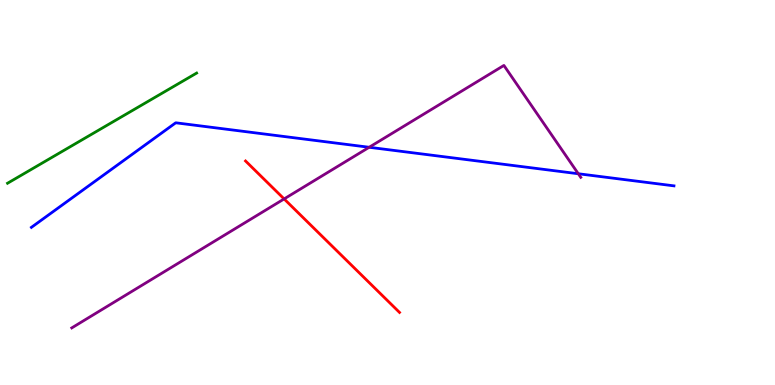[{'lines': ['blue', 'red'], 'intersections': []}, {'lines': ['green', 'red'], 'intersections': []}, {'lines': ['purple', 'red'], 'intersections': [{'x': 3.67, 'y': 4.83}]}, {'lines': ['blue', 'green'], 'intersections': []}, {'lines': ['blue', 'purple'], 'intersections': [{'x': 4.76, 'y': 6.17}, {'x': 7.46, 'y': 5.49}]}, {'lines': ['green', 'purple'], 'intersections': []}]